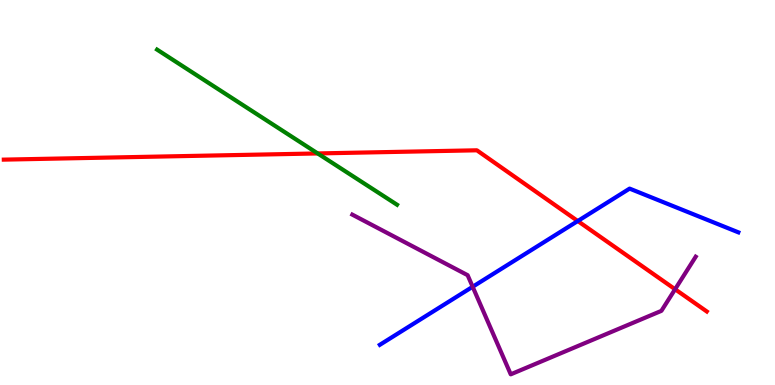[{'lines': ['blue', 'red'], 'intersections': [{'x': 7.46, 'y': 4.26}]}, {'lines': ['green', 'red'], 'intersections': [{'x': 4.1, 'y': 6.01}]}, {'lines': ['purple', 'red'], 'intersections': [{'x': 8.71, 'y': 2.49}]}, {'lines': ['blue', 'green'], 'intersections': []}, {'lines': ['blue', 'purple'], 'intersections': [{'x': 6.1, 'y': 2.55}]}, {'lines': ['green', 'purple'], 'intersections': []}]